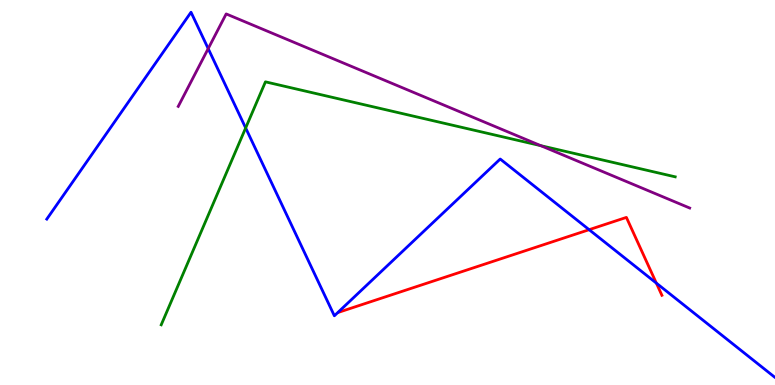[{'lines': ['blue', 'red'], 'intersections': [{'x': 7.6, 'y': 4.03}, {'x': 8.47, 'y': 2.65}]}, {'lines': ['green', 'red'], 'intersections': []}, {'lines': ['purple', 'red'], 'intersections': []}, {'lines': ['blue', 'green'], 'intersections': [{'x': 3.17, 'y': 6.68}]}, {'lines': ['blue', 'purple'], 'intersections': [{'x': 2.69, 'y': 8.74}]}, {'lines': ['green', 'purple'], 'intersections': [{'x': 6.98, 'y': 6.22}]}]